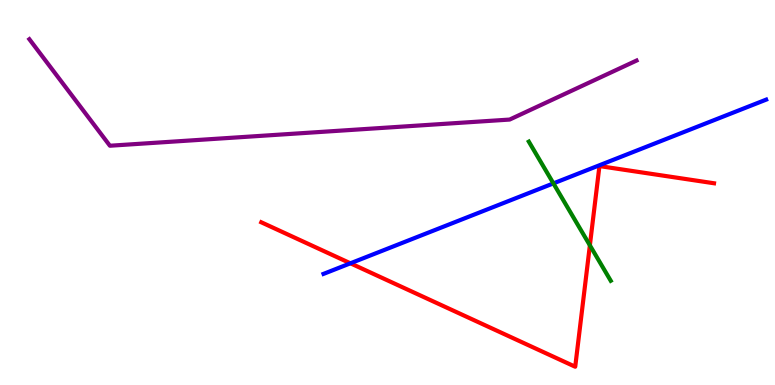[{'lines': ['blue', 'red'], 'intersections': [{'x': 4.52, 'y': 3.16}]}, {'lines': ['green', 'red'], 'intersections': [{'x': 7.61, 'y': 3.63}]}, {'lines': ['purple', 'red'], 'intersections': []}, {'lines': ['blue', 'green'], 'intersections': [{'x': 7.14, 'y': 5.24}]}, {'lines': ['blue', 'purple'], 'intersections': []}, {'lines': ['green', 'purple'], 'intersections': []}]